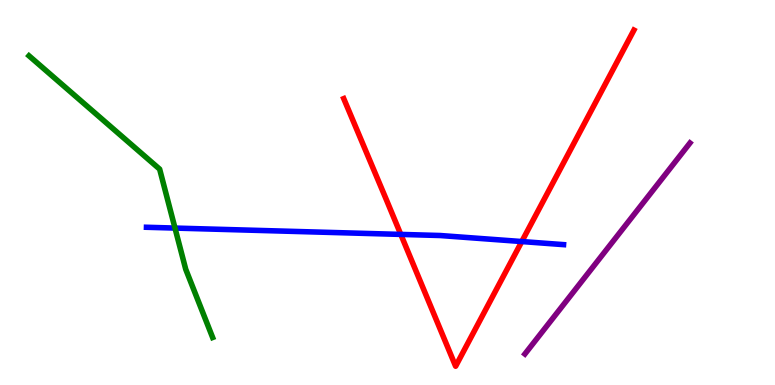[{'lines': ['blue', 'red'], 'intersections': [{'x': 5.17, 'y': 3.91}, {'x': 6.73, 'y': 3.73}]}, {'lines': ['green', 'red'], 'intersections': []}, {'lines': ['purple', 'red'], 'intersections': []}, {'lines': ['blue', 'green'], 'intersections': [{'x': 2.26, 'y': 4.08}]}, {'lines': ['blue', 'purple'], 'intersections': []}, {'lines': ['green', 'purple'], 'intersections': []}]